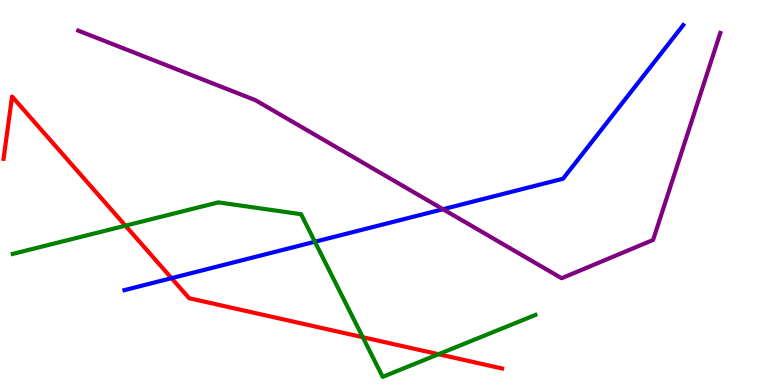[{'lines': ['blue', 'red'], 'intersections': [{'x': 2.21, 'y': 2.77}]}, {'lines': ['green', 'red'], 'intersections': [{'x': 1.62, 'y': 4.14}, {'x': 4.68, 'y': 1.24}, {'x': 5.66, 'y': 0.8}]}, {'lines': ['purple', 'red'], 'intersections': []}, {'lines': ['blue', 'green'], 'intersections': [{'x': 4.06, 'y': 3.72}]}, {'lines': ['blue', 'purple'], 'intersections': [{'x': 5.72, 'y': 4.57}]}, {'lines': ['green', 'purple'], 'intersections': []}]